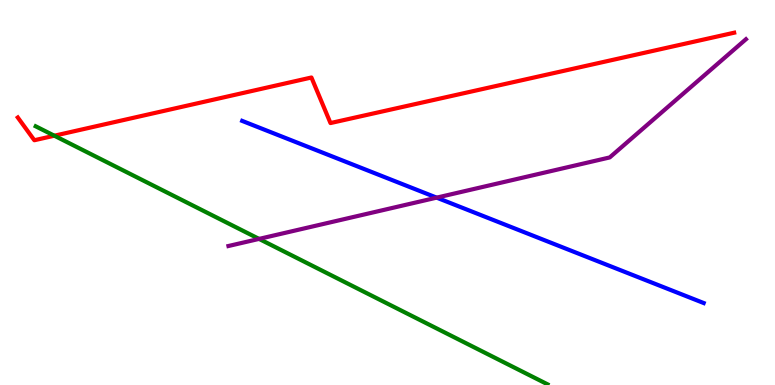[{'lines': ['blue', 'red'], 'intersections': []}, {'lines': ['green', 'red'], 'intersections': [{'x': 0.701, 'y': 6.48}]}, {'lines': ['purple', 'red'], 'intersections': []}, {'lines': ['blue', 'green'], 'intersections': []}, {'lines': ['blue', 'purple'], 'intersections': [{'x': 5.63, 'y': 4.87}]}, {'lines': ['green', 'purple'], 'intersections': [{'x': 3.34, 'y': 3.79}]}]